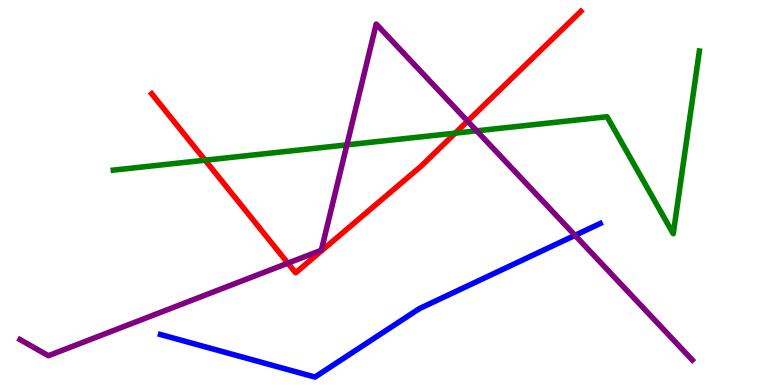[{'lines': ['blue', 'red'], 'intersections': []}, {'lines': ['green', 'red'], 'intersections': [{'x': 2.65, 'y': 5.84}, {'x': 5.87, 'y': 6.54}]}, {'lines': ['purple', 'red'], 'intersections': [{'x': 3.71, 'y': 3.16}, {'x': 6.03, 'y': 6.85}]}, {'lines': ['blue', 'green'], 'intersections': []}, {'lines': ['blue', 'purple'], 'intersections': [{'x': 7.42, 'y': 3.89}]}, {'lines': ['green', 'purple'], 'intersections': [{'x': 4.48, 'y': 6.24}, {'x': 6.15, 'y': 6.6}]}]